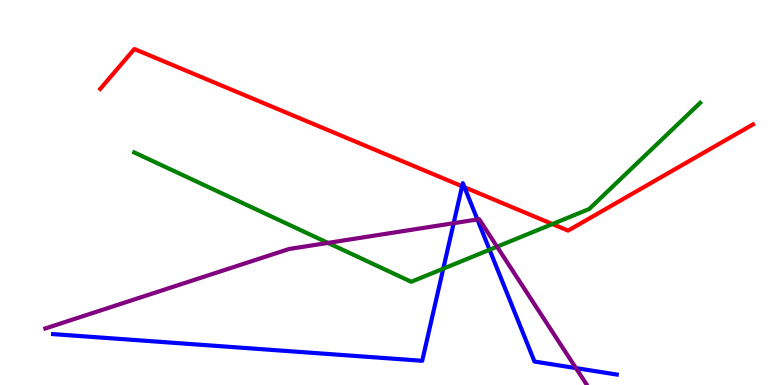[{'lines': ['blue', 'red'], 'intersections': [{'x': 5.96, 'y': 5.16}, {'x': 5.99, 'y': 5.14}]}, {'lines': ['green', 'red'], 'intersections': [{'x': 7.13, 'y': 4.18}]}, {'lines': ['purple', 'red'], 'intersections': []}, {'lines': ['blue', 'green'], 'intersections': [{'x': 5.72, 'y': 3.02}, {'x': 6.32, 'y': 3.51}]}, {'lines': ['blue', 'purple'], 'intersections': [{'x': 5.85, 'y': 4.2}, {'x': 6.16, 'y': 4.3}, {'x': 7.43, 'y': 0.439}]}, {'lines': ['green', 'purple'], 'intersections': [{'x': 4.23, 'y': 3.69}, {'x': 6.41, 'y': 3.59}]}]